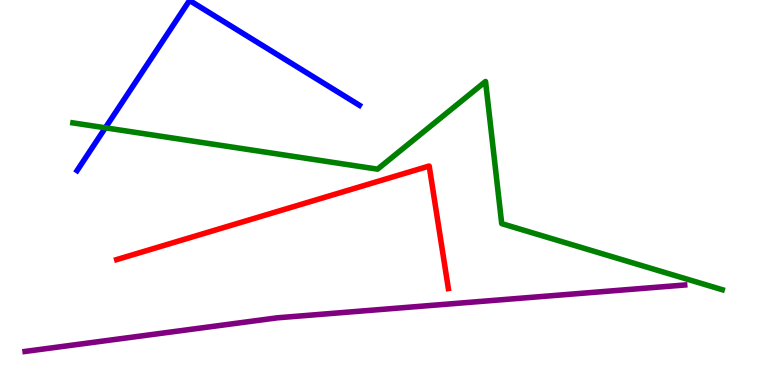[{'lines': ['blue', 'red'], 'intersections': []}, {'lines': ['green', 'red'], 'intersections': []}, {'lines': ['purple', 'red'], 'intersections': []}, {'lines': ['blue', 'green'], 'intersections': [{'x': 1.36, 'y': 6.68}]}, {'lines': ['blue', 'purple'], 'intersections': []}, {'lines': ['green', 'purple'], 'intersections': []}]